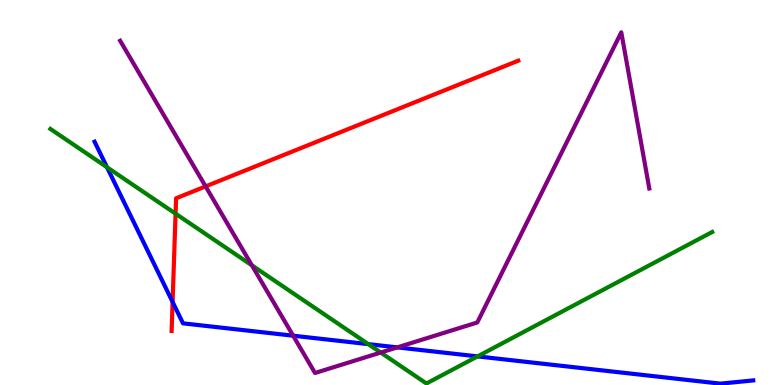[{'lines': ['blue', 'red'], 'intersections': [{'x': 2.23, 'y': 2.16}]}, {'lines': ['green', 'red'], 'intersections': [{'x': 2.27, 'y': 4.45}]}, {'lines': ['purple', 'red'], 'intersections': [{'x': 2.65, 'y': 5.16}]}, {'lines': ['blue', 'green'], 'intersections': [{'x': 1.38, 'y': 5.66}, {'x': 4.75, 'y': 1.06}, {'x': 6.16, 'y': 0.743}]}, {'lines': ['blue', 'purple'], 'intersections': [{'x': 3.78, 'y': 1.28}, {'x': 5.13, 'y': 0.977}]}, {'lines': ['green', 'purple'], 'intersections': [{'x': 3.25, 'y': 3.11}, {'x': 4.91, 'y': 0.843}]}]